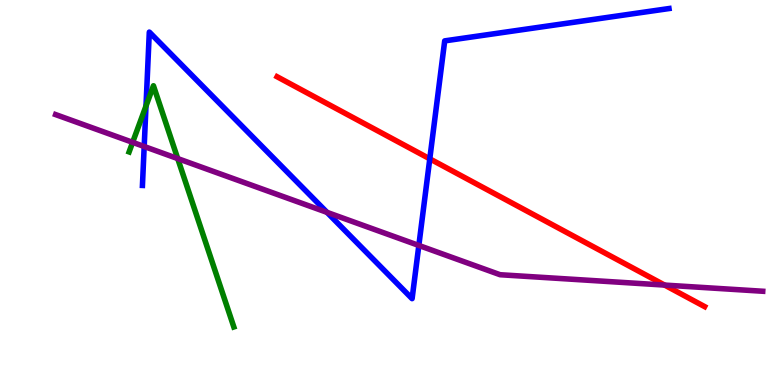[{'lines': ['blue', 'red'], 'intersections': [{'x': 5.55, 'y': 5.87}]}, {'lines': ['green', 'red'], 'intersections': []}, {'lines': ['purple', 'red'], 'intersections': [{'x': 8.58, 'y': 2.6}]}, {'lines': ['blue', 'green'], 'intersections': [{'x': 1.88, 'y': 7.25}]}, {'lines': ['blue', 'purple'], 'intersections': [{'x': 1.86, 'y': 6.19}, {'x': 4.22, 'y': 4.48}, {'x': 5.4, 'y': 3.62}]}, {'lines': ['green', 'purple'], 'intersections': [{'x': 1.71, 'y': 6.3}, {'x': 2.29, 'y': 5.88}]}]